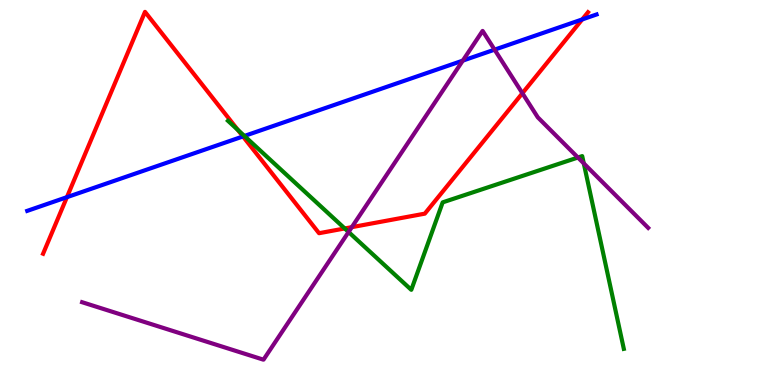[{'lines': ['blue', 'red'], 'intersections': [{'x': 0.863, 'y': 4.88}, {'x': 3.14, 'y': 6.46}, {'x': 7.51, 'y': 9.5}]}, {'lines': ['green', 'red'], 'intersections': [{'x': 3.07, 'y': 6.63}, {'x': 4.45, 'y': 4.07}]}, {'lines': ['purple', 'red'], 'intersections': [{'x': 4.54, 'y': 4.1}, {'x': 6.74, 'y': 7.58}]}, {'lines': ['blue', 'green'], 'intersections': [{'x': 3.15, 'y': 6.47}]}, {'lines': ['blue', 'purple'], 'intersections': [{'x': 5.97, 'y': 8.43}, {'x': 6.38, 'y': 8.71}]}, {'lines': ['green', 'purple'], 'intersections': [{'x': 4.5, 'y': 3.97}, {'x': 7.46, 'y': 5.91}, {'x': 7.53, 'y': 5.76}]}]